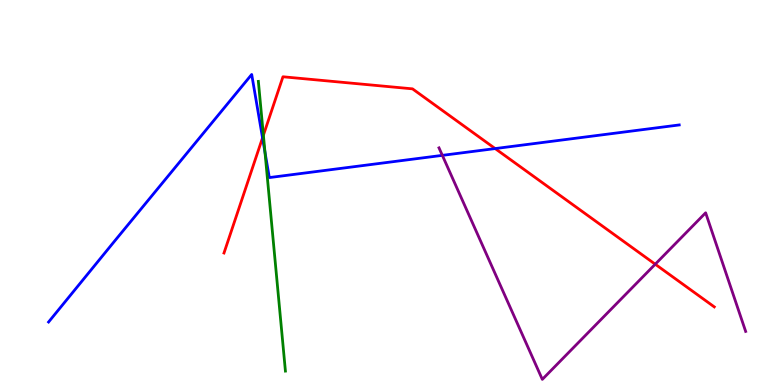[{'lines': ['blue', 'red'], 'intersections': [{'x': 3.39, 'y': 6.42}, {'x': 6.39, 'y': 6.14}]}, {'lines': ['green', 'red'], 'intersections': [{'x': 3.4, 'y': 6.49}]}, {'lines': ['purple', 'red'], 'intersections': [{'x': 8.45, 'y': 3.14}]}, {'lines': ['blue', 'green'], 'intersections': [{'x': 3.42, 'y': 6.05}]}, {'lines': ['blue', 'purple'], 'intersections': [{'x': 5.71, 'y': 5.96}]}, {'lines': ['green', 'purple'], 'intersections': []}]